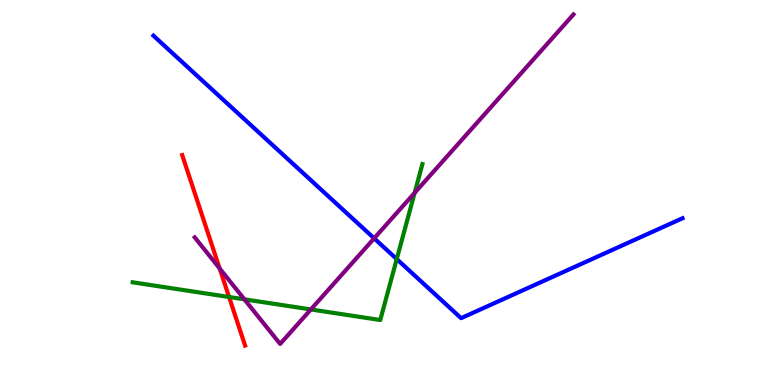[{'lines': ['blue', 'red'], 'intersections': []}, {'lines': ['green', 'red'], 'intersections': [{'x': 2.96, 'y': 2.29}]}, {'lines': ['purple', 'red'], 'intersections': [{'x': 2.83, 'y': 3.03}]}, {'lines': ['blue', 'green'], 'intersections': [{'x': 5.12, 'y': 3.27}]}, {'lines': ['blue', 'purple'], 'intersections': [{'x': 4.83, 'y': 3.81}]}, {'lines': ['green', 'purple'], 'intersections': [{'x': 3.15, 'y': 2.23}, {'x': 4.01, 'y': 1.96}, {'x': 5.35, 'y': 4.99}]}]